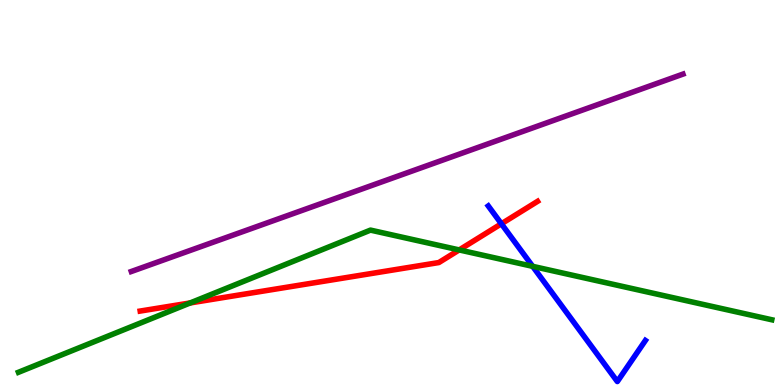[{'lines': ['blue', 'red'], 'intersections': [{'x': 6.47, 'y': 4.19}]}, {'lines': ['green', 'red'], 'intersections': [{'x': 2.45, 'y': 2.13}, {'x': 5.93, 'y': 3.51}]}, {'lines': ['purple', 'red'], 'intersections': []}, {'lines': ['blue', 'green'], 'intersections': [{'x': 6.87, 'y': 3.08}]}, {'lines': ['blue', 'purple'], 'intersections': []}, {'lines': ['green', 'purple'], 'intersections': []}]